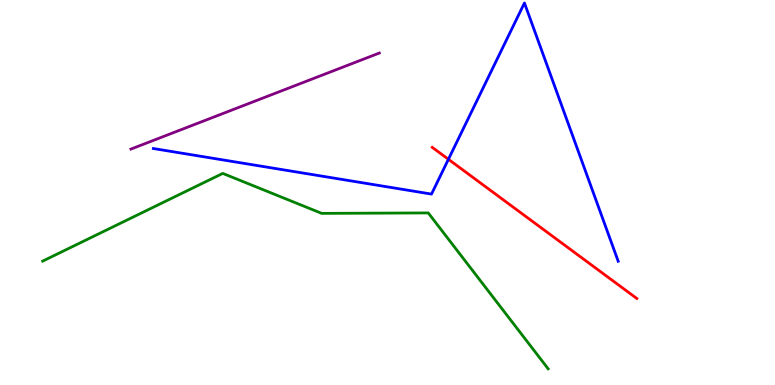[{'lines': ['blue', 'red'], 'intersections': [{'x': 5.79, 'y': 5.86}]}, {'lines': ['green', 'red'], 'intersections': []}, {'lines': ['purple', 'red'], 'intersections': []}, {'lines': ['blue', 'green'], 'intersections': []}, {'lines': ['blue', 'purple'], 'intersections': []}, {'lines': ['green', 'purple'], 'intersections': []}]